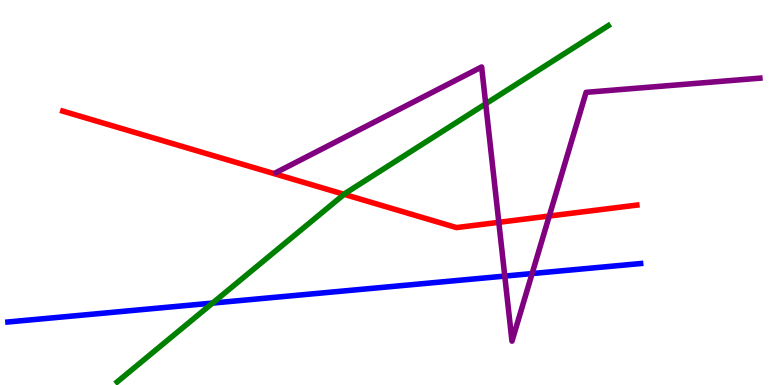[{'lines': ['blue', 'red'], 'intersections': []}, {'lines': ['green', 'red'], 'intersections': [{'x': 4.44, 'y': 4.95}]}, {'lines': ['purple', 'red'], 'intersections': [{'x': 6.44, 'y': 4.23}, {'x': 7.09, 'y': 4.39}]}, {'lines': ['blue', 'green'], 'intersections': [{'x': 2.74, 'y': 2.13}]}, {'lines': ['blue', 'purple'], 'intersections': [{'x': 6.51, 'y': 2.83}, {'x': 6.87, 'y': 2.89}]}, {'lines': ['green', 'purple'], 'intersections': [{'x': 6.27, 'y': 7.3}]}]